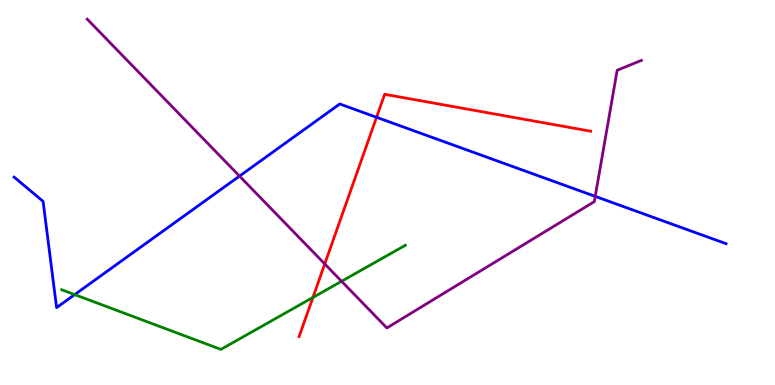[{'lines': ['blue', 'red'], 'intersections': [{'x': 4.86, 'y': 6.95}]}, {'lines': ['green', 'red'], 'intersections': [{'x': 4.04, 'y': 2.27}]}, {'lines': ['purple', 'red'], 'intersections': [{'x': 4.19, 'y': 3.14}]}, {'lines': ['blue', 'green'], 'intersections': [{'x': 0.964, 'y': 2.35}]}, {'lines': ['blue', 'purple'], 'intersections': [{'x': 3.09, 'y': 5.43}, {'x': 7.68, 'y': 4.9}]}, {'lines': ['green', 'purple'], 'intersections': [{'x': 4.41, 'y': 2.69}]}]